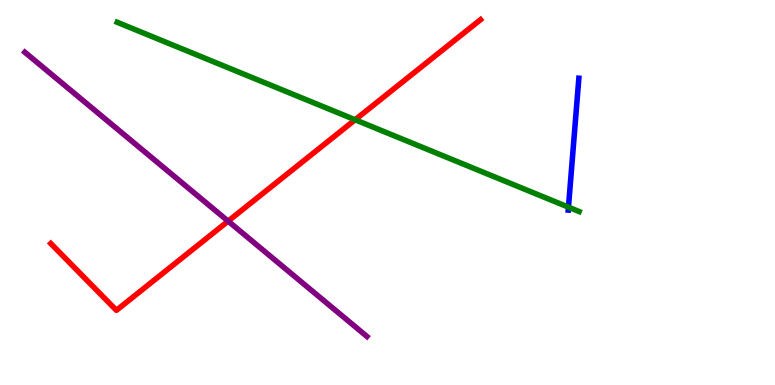[{'lines': ['blue', 'red'], 'intersections': []}, {'lines': ['green', 'red'], 'intersections': [{'x': 4.58, 'y': 6.89}]}, {'lines': ['purple', 'red'], 'intersections': [{'x': 2.94, 'y': 4.26}]}, {'lines': ['blue', 'green'], 'intersections': [{'x': 7.33, 'y': 4.62}]}, {'lines': ['blue', 'purple'], 'intersections': []}, {'lines': ['green', 'purple'], 'intersections': []}]